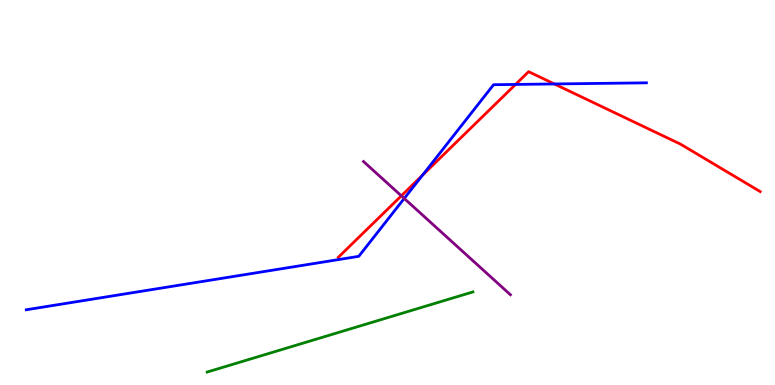[{'lines': ['blue', 'red'], 'intersections': [{'x': 5.45, 'y': 5.45}, {'x': 6.65, 'y': 7.81}, {'x': 7.15, 'y': 7.82}]}, {'lines': ['green', 'red'], 'intersections': []}, {'lines': ['purple', 'red'], 'intersections': [{'x': 5.18, 'y': 4.91}]}, {'lines': ['blue', 'green'], 'intersections': []}, {'lines': ['blue', 'purple'], 'intersections': [{'x': 5.22, 'y': 4.85}]}, {'lines': ['green', 'purple'], 'intersections': []}]